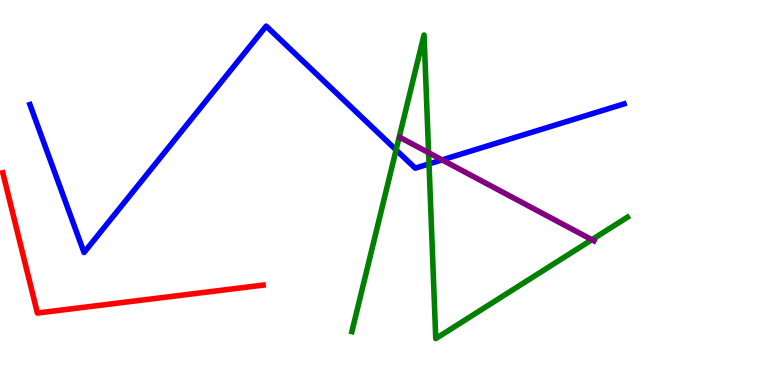[{'lines': ['blue', 'red'], 'intersections': []}, {'lines': ['green', 'red'], 'intersections': []}, {'lines': ['purple', 'red'], 'intersections': []}, {'lines': ['blue', 'green'], 'intersections': [{'x': 5.11, 'y': 6.11}, {'x': 5.54, 'y': 5.74}]}, {'lines': ['blue', 'purple'], 'intersections': [{'x': 5.7, 'y': 5.85}]}, {'lines': ['green', 'purple'], 'intersections': [{'x': 5.53, 'y': 6.03}, {'x': 7.64, 'y': 3.77}]}]